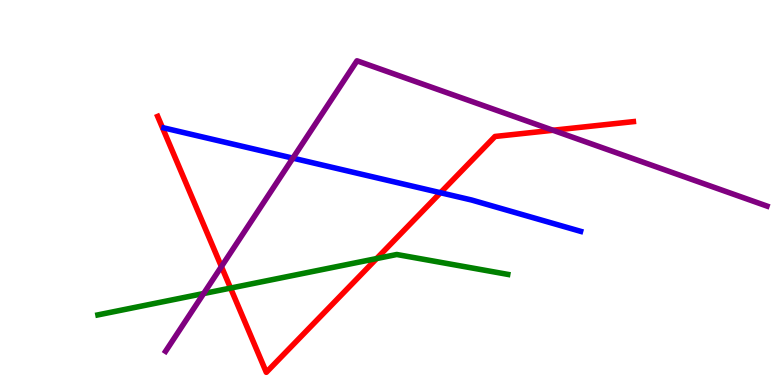[{'lines': ['blue', 'red'], 'intersections': [{'x': 5.68, 'y': 4.99}]}, {'lines': ['green', 'red'], 'intersections': [{'x': 2.97, 'y': 2.52}, {'x': 4.86, 'y': 3.28}]}, {'lines': ['purple', 'red'], 'intersections': [{'x': 2.86, 'y': 3.08}, {'x': 7.14, 'y': 6.62}]}, {'lines': ['blue', 'green'], 'intersections': []}, {'lines': ['blue', 'purple'], 'intersections': [{'x': 3.78, 'y': 5.89}]}, {'lines': ['green', 'purple'], 'intersections': [{'x': 2.63, 'y': 2.38}]}]